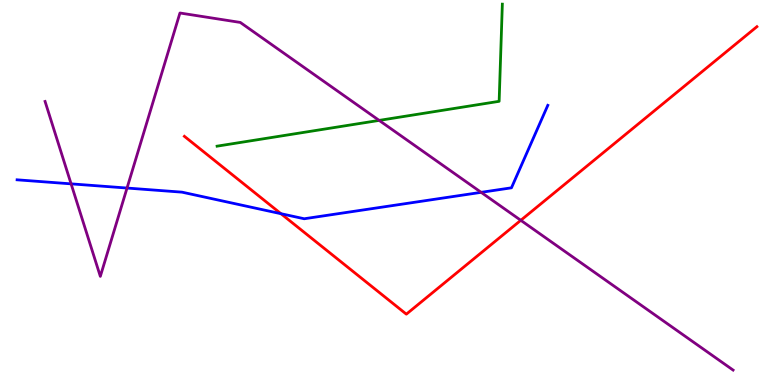[{'lines': ['blue', 'red'], 'intersections': [{'x': 3.63, 'y': 4.45}]}, {'lines': ['green', 'red'], 'intersections': []}, {'lines': ['purple', 'red'], 'intersections': [{'x': 6.72, 'y': 4.28}]}, {'lines': ['blue', 'green'], 'intersections': []}, {'lines': ['blue', 'purple'], 'intersections': [{'x': 0.917, 'y': 5.22}, {'x': 1.64, 'y': 5.12}, {'x': 6.21, 'y': 5.0}]}, {'lines': ['green', 'purple'], 'intersections': [{'x': 4.89, 'y': 6.87}]}]